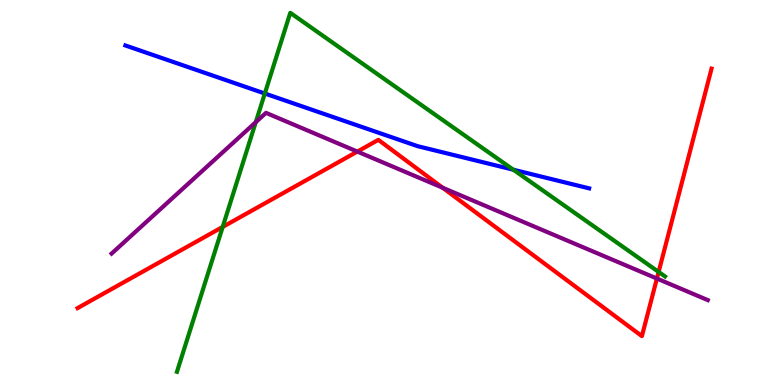[{'lines': ['blue', 'red'], 'intersections': []}, {'lines': ['green', 'red'], 'intersections': [{'x': 2.87, 'y': 4.11}, {'x': 8.5, 'y': 2.94}]}, {'lines': ['purple', 'red'], 'intersections': [{'x': 4.61, 'y': 6.06}, {'x': 5.71, 'y': 5.12}, {'x': 8.48, 'y': 2.77}]}, {'lines': ['blue', 'green'], 'intersections': [{'x': 3.42, 'y': 7.57}, {'x': 6.62, 'y': 5.59}]}, {'lines': ['blue', 'purple'], 'intersections': []}, {'lines': ['green', 'purple'], 'intersections': [{'x': 3.3, 'y': 6.83}]}]